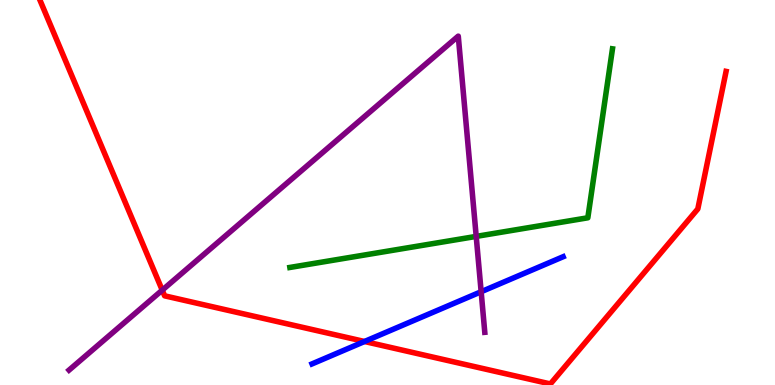[{'lines': ['blue', 'red'], 'intersections': [{'x': 4.7, 'y': 1.13}]}, {'lines': ['green', 'red'], 'intersections': []}, {'lines': ['purple', 'red'], 'intersections': [{'x': 2.09, 'y': 2.46}]}, {'lines': ['blue', 'green'], 'intersections': []}, {'lines': ['blue', 'purple'], 'intersections': [{'x': 6.21, 'y': 2.42}]}, {'lines': ['green', 'purple'], 'intersections': [{'x': 6.14, 'y': 3.86}]}]